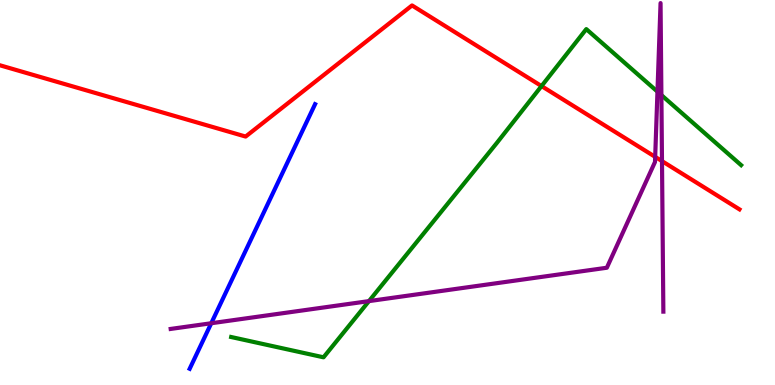[{'lines': ['blue', 'red'], 'intersections': []}, {'lines': ['green', 'red'], 'intersections': [{'x': 6.99, 'y': 7.76}]}, {'lines': ['purple', 'red'], 'intersections': [{'x': 8.45, 'y': 5.93}, {'x': 8.54, 'y': 5.82}]}, {'lines': ['blue', 'green'], 'intersections': []}, {'lines': ['blue', 'purple'], 'intersections': [{'x': 2.73, 'y': 1.6}]}, {'lines': ['green', 'purple'], 'intersections': [{'x': 4.76, 'y': 2.18}, {'x': 8.48, 'y': 7.62}, {'x': 8.53, 'y': 7.53}]}]